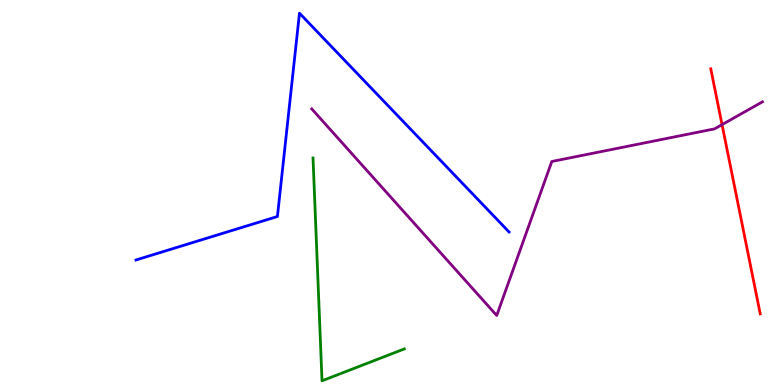[{'lines': ['blue', 'red'], 'intersections': []}, {'lines': ['green', 'red'], 'intersections': []}, {'lines': ['purple', 'red'], 'intersections': [{'x': 9.32, 'y': 6.76}]}, {'lines': ['blue', 'green'], 'intersections': []}, {'lines': ['blue', 'purple'], 'intersections': []}, {'lines': ['green', 'purple'], 'intersections': []}]